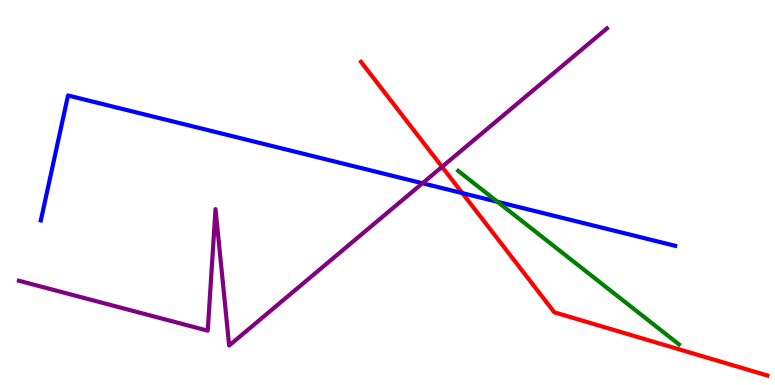[{'lines': ['blue', 'red'], 'intersections': [{'x': 5.97, 'y': 4.98}]}, {'lines': ['green', 'red'], 'intersections': []}, {'lines': ['purple', 'red'], 'intersections': [{'x': 5.7, 'y': 5.67}]}, {'lines': ['blue', 'green'], 'intersections': [{'x': 6.42, 'y': 4.76}]}, {'lines': ['blue', 'purple'], 'intersections': [{'x': 5.45, 'y': 5.24}]}, {'lines': ['green', 'purple'], 'intersections': []}]